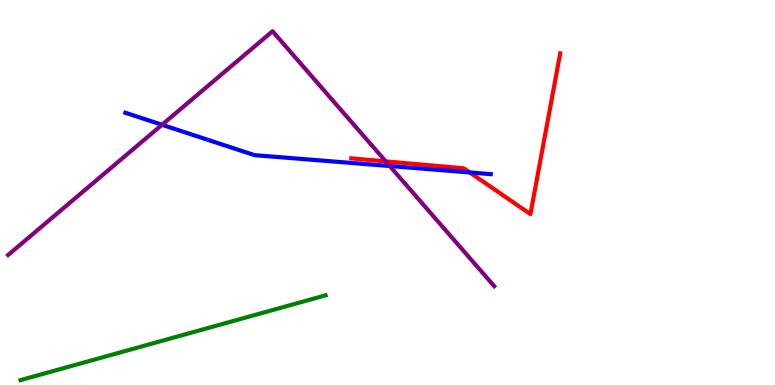[{'lines': ['blue', 'red'], 'intersections': [{'x': 6.06, 'y': 5.52}]}, {'lines': ['green', 'red'], 'intersections': []}, {'lines': ['purple', 'red'], 'intersections': [{'x': 4.98, 'y': 5.81}]}, {'lines': ['blue', 'green'], 'intersections': []}, {'lines': ['blue', 'purple'], 'intersections': [{'x': 2.09, 'y': 6.76}, {'x': 5.03, 'y': 5.69}]}, {'lines': ['green', 'purple'], 'intersections': []}]